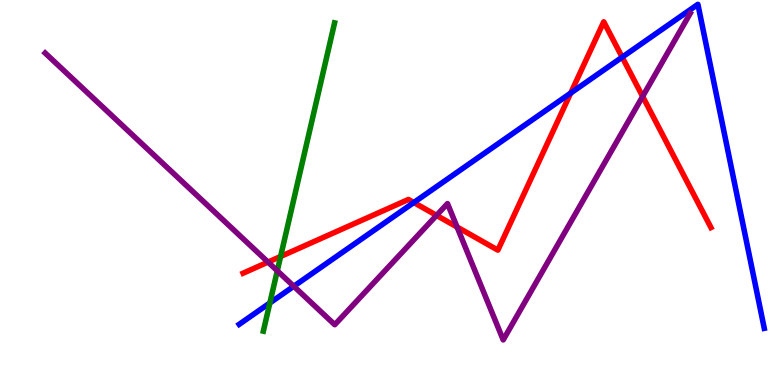[{'lines': ['blue', 'red'], 'intersections': [{'x': 5.34, 'y': 4.74}, {'x': 7.36, 'y': 7.58}, {'x': 8.03, 'y': 8.51}]}, {'lines': ['green', 'red'], 'intersections': [{'x': 3.62, 'y': 3.34}]}, {'lines': ['purple', 'red'], 'intersections': [{'x': 3.46, 'y': 3.19}, {'x': 5.63, 'y': 4.41}, {'x': 5.9, 'y': 4.1}, {'x': 8.29, 'y': 7.49}]}, {'lines': ['blue', 'green'], 'intersections': [{'x': 3.48, 'y': 2.13}]}, {'lines': ['blue', 'purple'], 'intersections': [{'x': 3.79, 'y': 2.56}]}, {'lines': ['green', 'purple'], 'intersections': [{'x': 3.58, 'y': 2.97}]}]